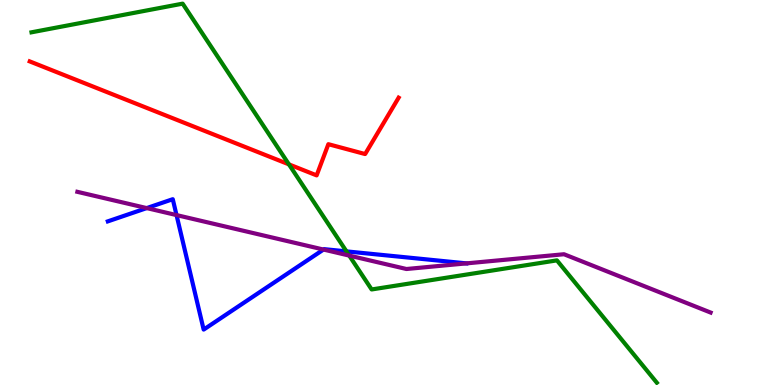[{'lines': ['blue', 'red'], 'intersections': []}, {'lines': ['green', 'red'], 'intersections': [{'x': 3.73, 'y': 5.73}]}, {'lines': ['purple', 'red'], 'intersections': []}, {'lines': ['blue', 'green'], 'intersections': [{'x': 4.47, 'y': 3.47}]}, {'lines': ['blue', 'purple'], 'intersections': [{'x': 1.89, 'y': 4.6}, {'x': 2.28, 'y': 4.41}, {'x': 4.17, 'y': 3.52}]}, {'lines': ['green', 'purple'], 'intersections': [{'x': 4.51, 'y': 3.36}]}]